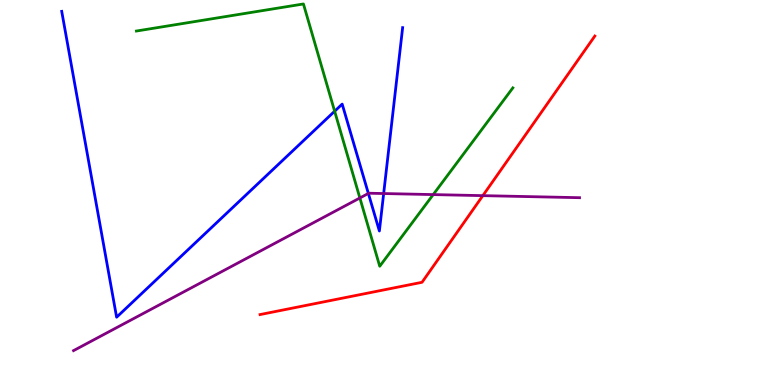[{'lines': ['blue', 'red'], 'intersections': []}, {'lines': ['green', 'red'], 'intersections': []}, {'lines': ['purple', 'red'], 'intersections': [{'x': 6.23, 'y': 4.92}]}, {'lines': ['blue', 'green'], 'intersections': [{'x': 4.32, 'y': 7.11}]}, {'lines': ['blue', 'purple'], 'intersections': [{'x': 4.75, 'y': 4.98}, {'x': 4.95, 'y': 4.97}]}, {'lines': ['green', 'purple'], 'intersections': [{'x': 4.64, 'y': 4.86}, {'x': 5.59, 'y': 4.95}]}]